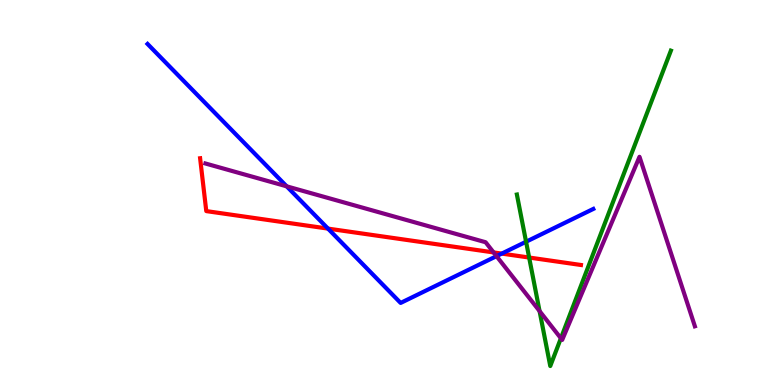[{'lines': ['blue', 'red'], 'intersections': [{'x': 4.23, 'y': 4.06}, {'x': 6.47, 'y': 3.41}]}, {'lines': ['green', 'red'], 'intersections': [{'x': 6.83, 'y': 3.31}]}, {'lines': ['purple', 'red'], 'intersections': [{'x': 6.37, 'y': 3.44}]}, {'lines': ['blue', 'green'], 'intersections': [{'x': 6.79, 'y': 3.72}]}, {'lines': ['blue', 'purple'], 'intersections': [{'x': 3.7, 'y': 5.16}, {'x': 6.41, 'y': 3.35}]}, {'lines': ['green', 'purple'], 'intersections': [{'x': 6.96, 'y': 1.92}, {'x': 7.24, 'y': 1.21}]}]